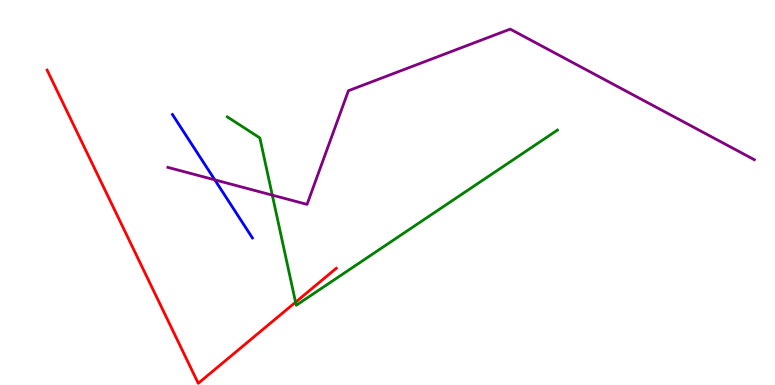[{'lines': ['blue', 'red'], 'intersections': []}, {'lines': ['green', 'red'], 'intersections': [{'x': 3.81, 'y': 2.15}]}, {'lines': ['purple', 'red'], 'intersections': []}, {'lines': ['blue', 'green'], 'intersections': []}, {'lines': ['blue', 'purple'], 'intersections': [{'x': 2.77, 'y': 5.33}]}, {'lines': ['green', 'purple'], 'intersections': [{'x': 3.51, 'y': 4.93}]}]